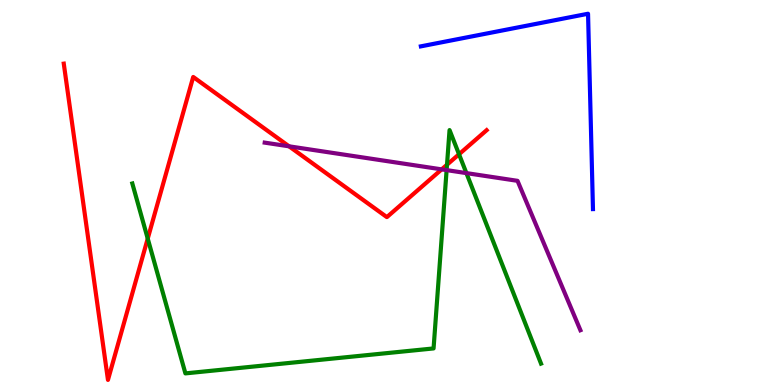[{'lines': ['blue', 'red'], 'intersections': []}, {'lines': ['green', 'red'], 'intersections': [{'x': 1.91, 'y': 3.8}, {'x': 5.77, 'y': 5.72}, {'x': 5.92, 'y': 5.99}]}, {'lines': ['purple', 'red'], 'intersections': [{'x': 3.73, 'y': 6.2}, {'x': 5.7, 'y': 5.6}]}, {'lines': ['blue', 'green'], 'intersections': []}, {'lines': ['blue', 'purple'], 'intersections': []}, {'lines': ['green', 'purple'], 'intersections': [{'x': 5.76, 'y': 5.58}, {'x': 6.02, 'y': 5.5}]}]